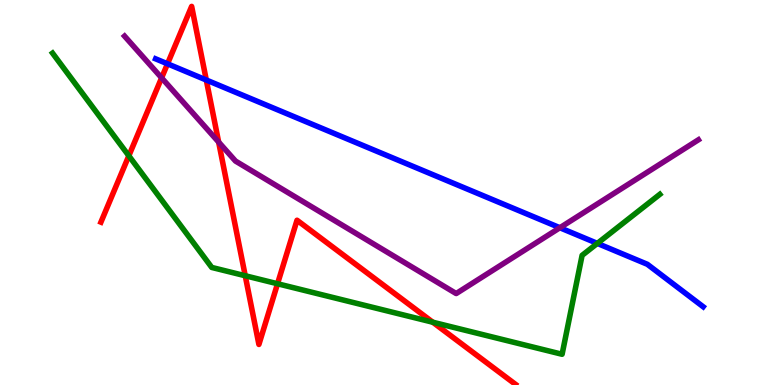[{'lines': ['blue', 'red'], 'intersections': [{'x': 2.16, 'y': 8.34}, {'x': 2.66, 'y': 7.92}]}, {'lines': ['green', 'red'], 'intersections': [{'x': 1.66, 'y': 5.95}, {'x': 3.16, 'y': 2.84}, {'x': 3.58, 'y': 2.63}, {'x': 5.58, 'y': 1.63}]}, {'lines': ['purple', 'red'], 'intersections': [{'x': 2.09, 'y': 7.98}, {'x': 2.82, 'y': 6.31}]}, {'lines': ['blue', 'green'], 'intersections': [{'x': 7.71, 'y': 3.68}]}, {'lines': ['blue', 'purple'], 'intersections': [{'x': 7.22, 'y': 4.08}]}, {'lines': ['green', 'purple'], 'intersections': []}]